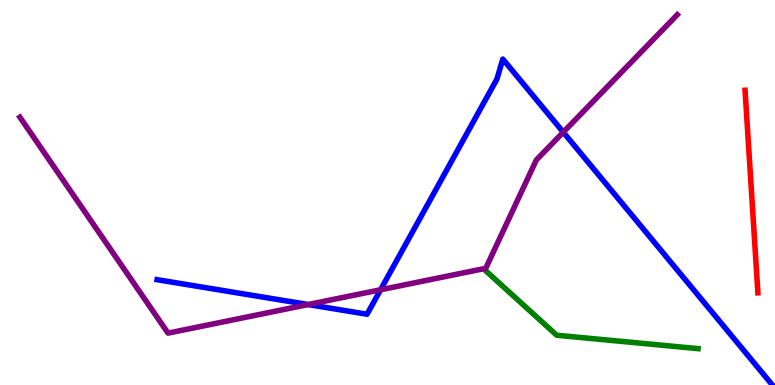[{'lines': ['blue', 'red'], 'intersections': []}, {'lines': ['green', 'red'], 'intersections': []}, {'lines': ['purple', 'red'], 'intersections': []}, {'lines': ['blue', 'green'], 'intersections': []}, {'lines': ['blue', 'purple'], 'intersections': [{'x': 3.98, 'y': 2.09}, {'x': 4.91, 'y': 2.47}, {'x': 7.27, 'y': 6.57}]}, {'lines': ['green', 'purple'], 'intersections': []}]